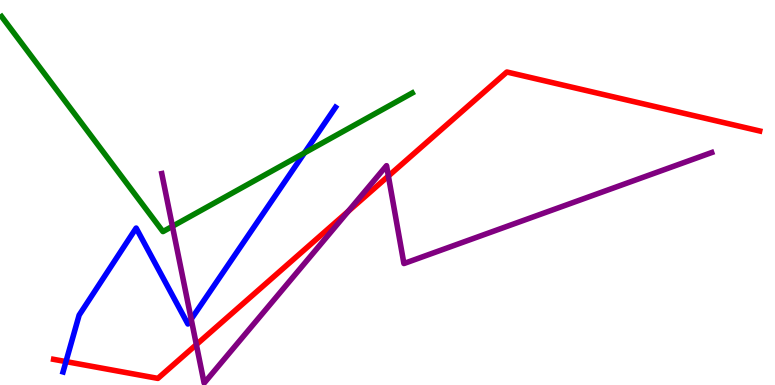[{'lines': ['blue', 'red'], 'intersections': [{'x': 0.851, 'y': 0.608}]}, {'lines': ['green', 'red'], 'intersections': []}, {'lines': ['purple', 'red'], 'intersections': [{'x': 2.53, 'y': 1.05}, {'x': 4.49, 'y': 4.51}, {'x': 5.01, 'y': 5.43}]}, {'lines': ['blue', 'green'], 'intersections': [{'x': 3.93, 'y': 6.03}]}, {'lines': ['blue', 'purple'], 'intersections': [{'x': 2.47, 'y': 1.71}]}, {'lines': ['green', 'purple'], 'intersections': [{'x': 2.22, 'y': 4.12}]}]